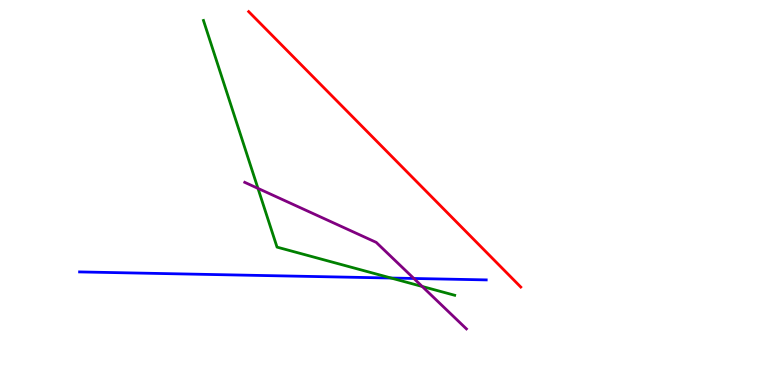[{'lines': ['blue', 'red'], 'intersections': []}, {'lines': ['green', 'red'], 'intersections': []}, {'lines': ['purple', 'red'], 'intersections': []}, {'lines': ['blue', 'green'], 'intersections': [{'x': 5.05, 'y': 2.78}]}, {'lines': ['blue', 'purple'], 'intersections': [{'x': 5.34, 'y': 2.77}]}, {'lines': ['green', 'purple'], 'intersections': [{'x': 3.33, 'y': 5.11}, {'x': 5.45, 'y': 2.56}]}]